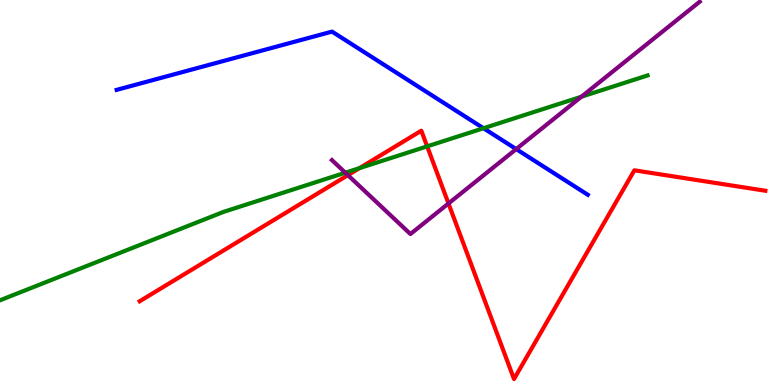[{'lines': ['blue', 'red'], 'intersections': []}, {'lines': ['green', 'red'], 'intersections': [{'x': 4.64, 'y': 5.63}, {'x': 5.51, 'y': 6.2}]}, {'lines': ['purple', 'red'], 'intersections': [{'x': 4.49, 'y': 5.45}, {'x': 5.79, 'y': 4.71}]}, {'lines': ['blue', 'green'], 'intersections': [{'x': 6.24, 'y': 6.67}]}, {'lines': ['blue', 'purple'], 'intersections': [{'x': 6.66, 'y': 6.13}]}, {'lines': ['green', 'purple'], 'intersections': [{'x': 4.46, 'y': 5.51}, {'x': 7.5, 'y': 7.49}]}]